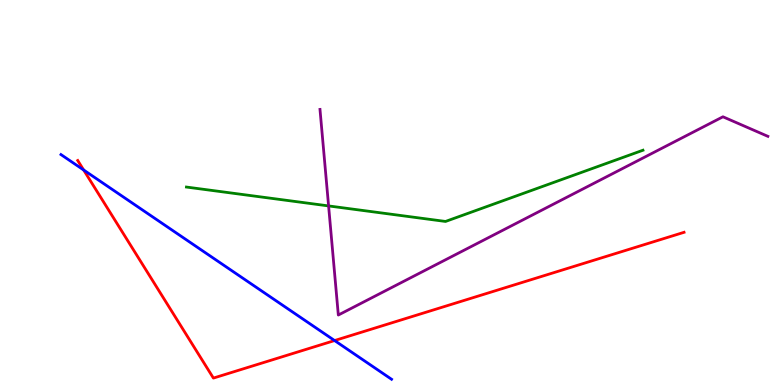[{'lines': ['blue', 'red'], 'intersections': [{'x': 1.08, 'y': 5.58}, {'x': 4.32, 'y': 1.15}]}, {'lines': ['green', 'red'], 'intersections': []}, {'lines': ['purple', 'red'], 'intersections': []}, {'lines': ['blue', 'green'], 'intersections': []}, {'lines': ['blue', 'purple'], 'intersections': []}, {'lines': ['green', 'purple'], 'intersections': [{'x': 4.24, 'y': 4.65}]}]